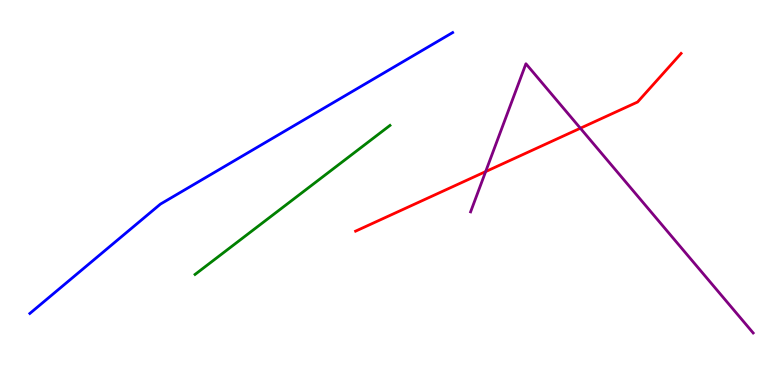[{'lines': ['blue', 'red'], 'intersections': []}, {'lines': ['green', 'red'], 'intersections': []}, {'lines': ['purple', 'red'], 'intersections': [{'x': 6.27, 'y': 5.54}, {'x': 7.49, 'y': 6.67}]}, {'lines': ['blue', 'green'], 'intersections': []}, {'lines': ['blue', 'purple'], 'intersections': []}, {'lines': ['green', 'purple'], 'intersections': []}]